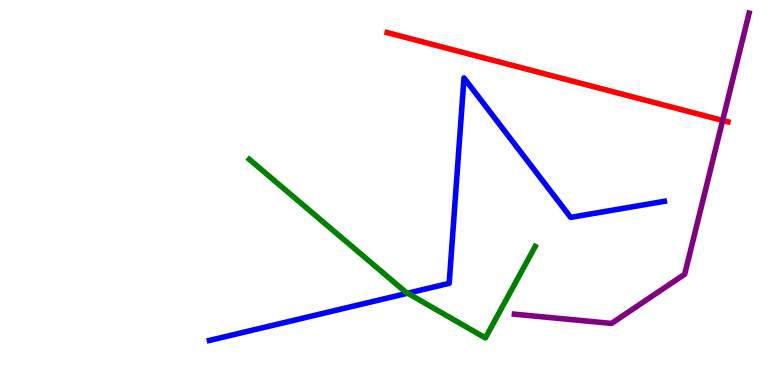[{'lines': ['blue', 'red'], 'intersections': []}, {'lines': ['green', 'red'], 'intersections': []}, {'lines': ['purple', 'red'], 'intersections': [{'x': 9.32, 'y': 6.87}]}, {'lines': ['blue', 'green'], 'intersections': [{'x': 5.26, 'y': 2.38}]}, {'lines': ['blue', 'purple'], 'intersections': []}, {'lines': ['green', 'purple'], 'intersections': []}]